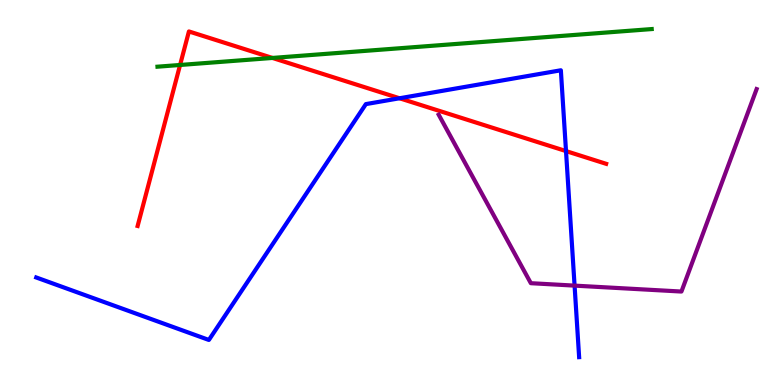[{'lines': ['blue', 'red'], 'intersections': [{'x': 5.16, 'y': 7.45}, {'x': 7.3, 'y': 6.08}]}, {'lines': ['green', 'red'], 'intersections': [{'x': 2.32, 'y': 8.31}, {'x': 3.52, 'y': 8.5}]}, {'lines': ['purple', 'red'], 'intersections': []}, {'lines': ['blue', 'green'], 'intersections': []}, {'lines': ['blue', 'purple'], 'intersections': [{'x': 7.41, 'y': 2.58}]}, {'lines': ['green', 'purple'], 'intersections': []}]